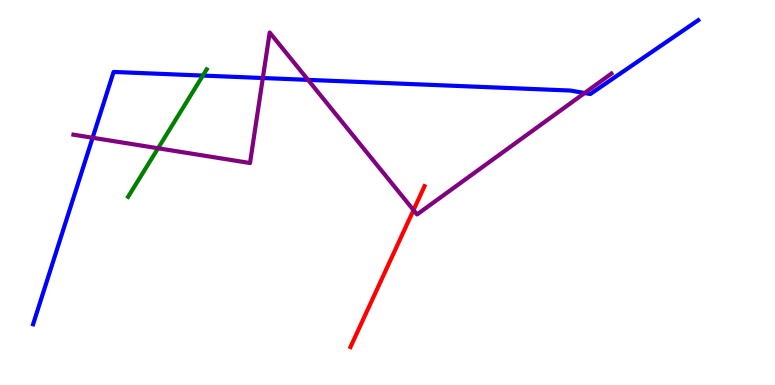[{'lines': ['blue', 'red'], 'intersections': []}, {'lines': ['green', 'red'], 'intersections': []}, {'lines': ['purple', 'red'], 'intersections': [{'x': 5.34, 'y': 4.54}]}, {'lines': ['blue', 'green'], 'intersections': [{'x': 2.62, 'y': 8.04}]}, {'lines': ['blue', 'purple'], 'intersections': [{'x': 1.2, 'y': 6.42}, {'x': 3.39, 'y': 7.97}, {'x': 3.97, 'y': 7.93}, {'x': 7.54, 'y': 7.58}]}, {'lines': ['green', 'purple'], 'intersections': [{'x': 2.04, 'y': 6.15}]}]